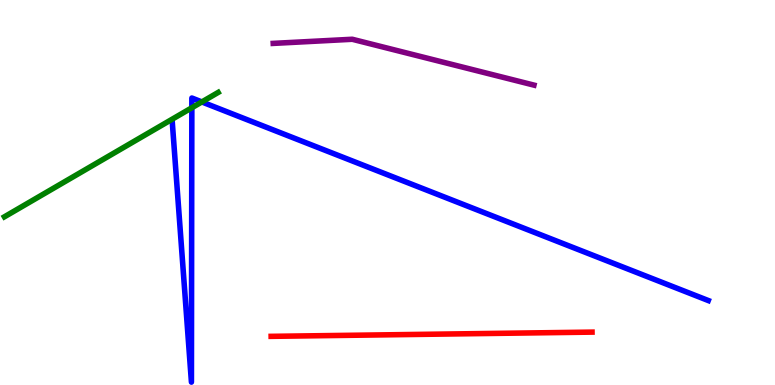[{'lines': ['blue', 'red'], 'intersections': []}, {'lines': ['green', 'red'], 'intersections': []}, {'lines': ['purple', 'red'], 'intersections': []}, {'lines': ['blue', 'green'], 'intersections': [{'x': 2.48, 'y': 7.2}, {'x': 2.6, 'y': 7.35}]}, {'lines': ['blue', 'purple'], 'intersections': []}, {'lines': ['green', 'purple'], 'intersections': []}]